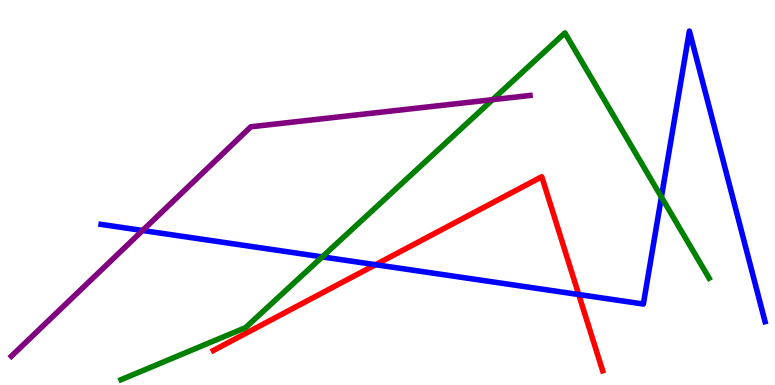[{'lines': ['blue', 'red'], 'intersections': [{'x': 4.85, 'y': 3.12}, {'x': 7.47, 'y': 2.35}]}, {'lines': ['green', 'red'], 'intersections': []}, {'lines': ['purple', 'red'], 'intersections': []}, {'lines': ['blue', 'green'], 'intersections': [{'x': 4.16, 'y': 3.33}, {'x': 8.53, 'y': 4.88}]}, {'lines': ['blue', 'purple'], 'intersections': [{'x': 1.84, 'y': 4.01}]}, {'lines': ['green', 'purple'], 'intersections': [{'x': 6.36, 'y': 7.41}]}]